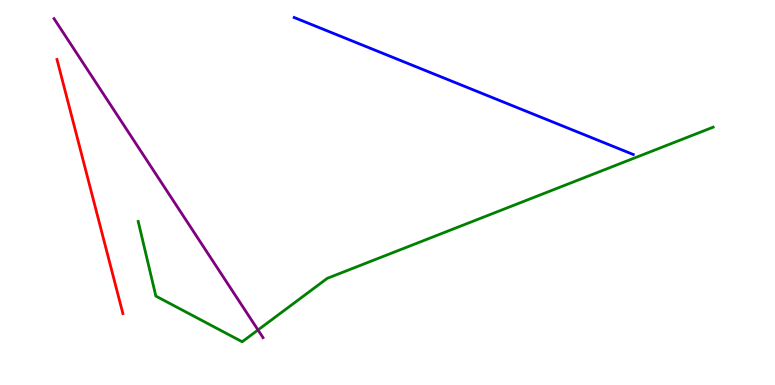[{'lines': ['blue', 'red'], 'intersections': []}, {'lines': ['green', 'red'], 'intersections': []}, {'lines': ['purple', 'red'], 'intersections': []}, {'lines': ['blue', 'green'], 'intersections': []}, {'lines': ['blue', 'purple'], 'intersections': []}, {'lines': ['green', 'purple'], 'intersections': [{'x': 3.33, 'y': 1.43}]}]